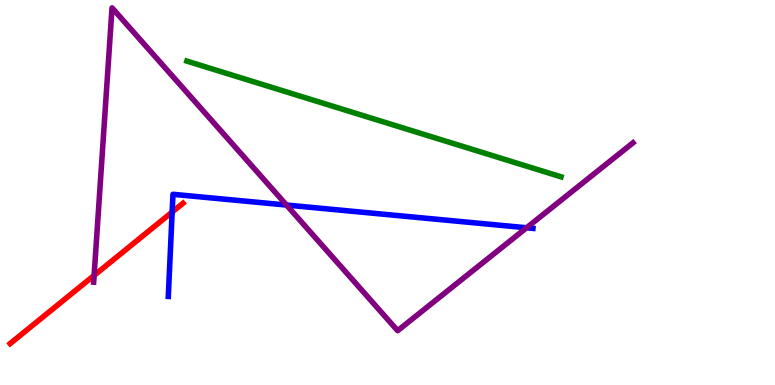[{'lines': ['blue', 'red'], 'intersections': [{'x': 2.22, 'y': 4.49}]}, {'lines': ['green', 'red'], 'intersections': []}, {'lines': ['purple', 'red'], 'intersections': [{'x': 1.21, 'y': 2.85}]}, {'lines': ['blue', 'green'], 'intersections': []}, {'lines': ['blue', 'purple'], 'intersections': [{'x': 3.7, 'y': 4.67}, {'x': 6.79, 'y': 4.08}]}, {'lines': ['green', 'purple'], 'intersections': []}]